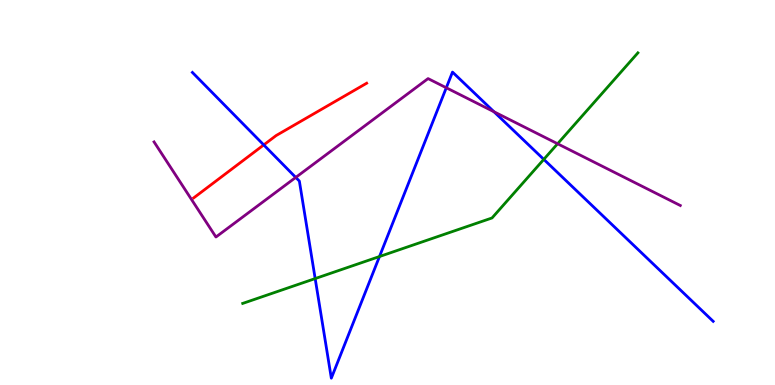[{'lines': ['blue', 'red'], 'intersections': [{'x': 3.4, 'y': 6.24}]}, {'lines': ['green', 'red'], 'intersections': []}, {'lines': ['purple', 'red'], 'intersections': []}, {'lines': ['blue', 'green'], 'intersections': [{'x': 4.07, 'y': 2.76}, {'x': 4.9, 'y': 3.34}, {'x': 7.02, 'y': 5.86}]}, {'lines': ['blue', 'purple'], 'intersections': [{'x': 3.82, 'y': 5.39}, {'x': 5.76, 'y': 7.72}, {'x': 6.37, 'y': 7.1}]}, {'lines': ['green', 'purple'], 'intersections': [{'x': 7.19, 'y': 6.27}]}]